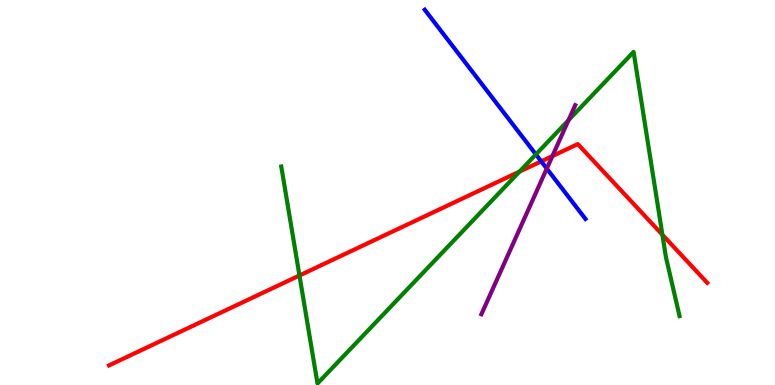[{'lines': ['blue', 'red'], 'intersections': [{'x': 6.98, 'y': 5.81}]}, {'lines': ['green', 'red'], 'intersections': [{'x': 3.86, 'y': 2.84}, {'x': 6.7, 'y': 5.54}, {'x': 8.55, 'y': 3.9}]}, {'lines': ['purple', 'red'], 'intersections': [{'x': 7.13, 'y': 5.95}]}, {'lines': ['blue', 'green'], 'intersections': [{'x': 6.91, 'y': 5.99}]}, {'lines': ['blue', 'purple'], 'intersections': [{'x': 7.06, 'y': 5.62}]}, {'lines': ['green', 'purple'], 'intersections': [{'x': 7.34, 'y': 6.88}]}]